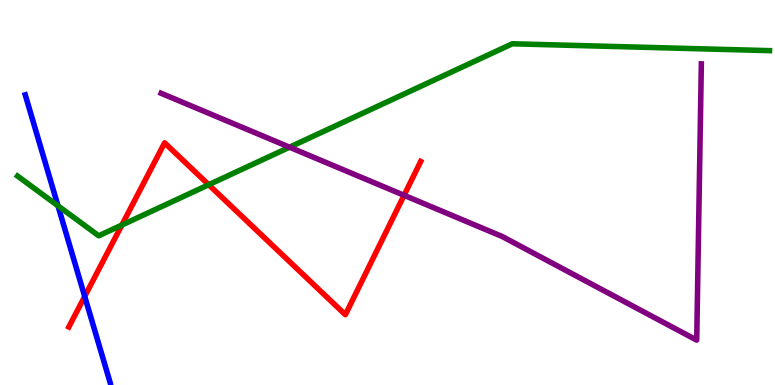[{'lines': ['blue', 'red'], 'intersections': [{'x': 1.09, 'y': 2.3}]}, {'lines': ['green', 'red'], 'intersections': [{'x': 1.57, 'y': 4.15}, {'x': 2.69, 'y': 5.2}]}, {'lines': ['purple', 'red'], 'intersections': [{'x': 5.21, 'y': 4.93}]}, {'lines': ['blue', 'green'], 'intersections': [{'x': 0.748, 'y': 4.65}]}, {'lines': ['blue', 'purple'], 'intersections': []}, {'lines': ['green', 'purple'], 'intersections': [{'x': 3.74, 'y': 6.18}]}]